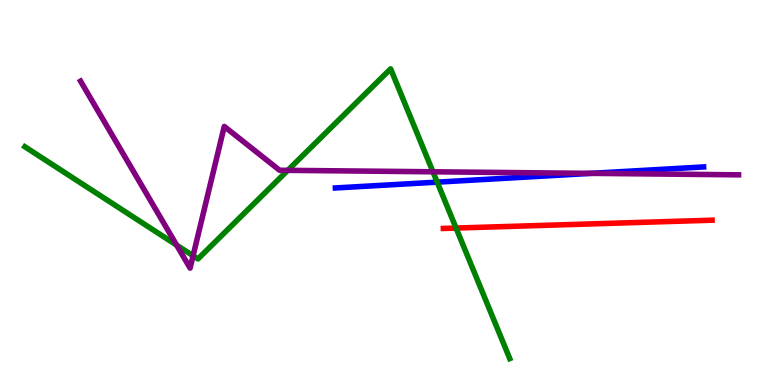[{'lines': ['blue', 'red'], 'intersections': []}, {'lines': ['green', 'red'], 'intersections': [{'x': 5.88, 'y': 4.08}]}, {'lines': ['purple', 'red'], 'intersections': []}, {'lines': ['blue', 'green'], 'intersections': [{'x': 5.64, 'y': 5.27}]}, {'lines': ['blue', 'purple'], 'intersections': [{'x': 7.63, 'y': 5.5}]}, {'lines': ['green', 'purple'], 'intersections': [{'x': 2.28, 'y': 3.63}, {'x': 2.49, 'y': 3.36}, {'x': 3.71, 'y': 5.58}, {'x': 5.59, 'y': 5.54}]}]